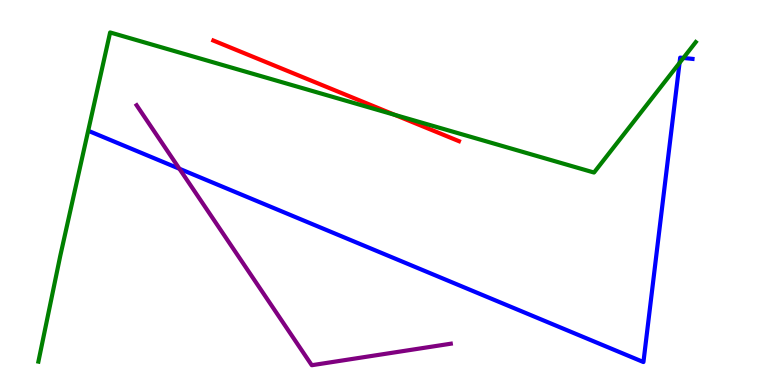[{'lines': ['blue', 'red'], 'intersections': []}, {'lines': ['green', 'red'], 'intersections': [{'x': 5.09, 'y': 7.02}]}, {'lines': ['purple', 'red'], 'intersections': []}, {'lines': ['blue', 'green'], 'intersections': [{'x': 8.77, 'y': 8.37}, {'x': 8.82, 'y': 8.49}]}, {'lines': ['blue', 'purple'], 'intersections': [{'x': 2.31, 'y': 5.62}]}, {'lines': ['green', 'purple'], 'intersections': []}]